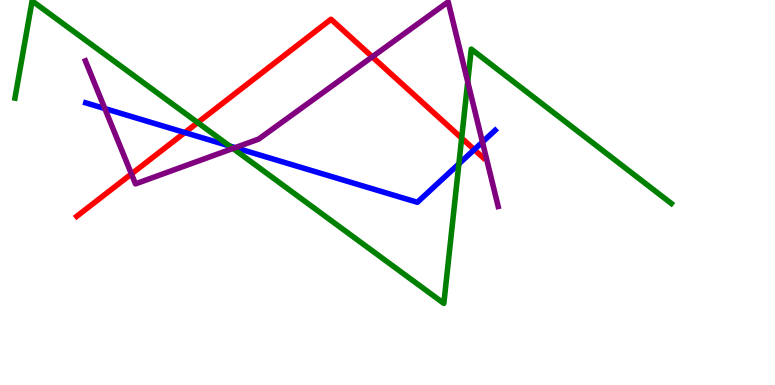[{'lines': ['blue', 'red'], 'intersections': [{'x': 2.38, 'y': 6.56}, {'x': 6.12, 'y': 6.11}]}, {'lines': ['green', 'red'], 'intersections': [{'x': 2.55, 'y': 6.82}, {'x': 5.96, 'y': 6.41}]}, {'lines': ['purple', 'red'], 'intersections': [{'x': 1.7, 'y': 5.48}, {'x': 4.8, 'y': 8.52}]}, {'lines': ['blue', 'green'], 'intersections': [{'x': 2.96, 'y': 6.21}, {'x': 5.92, 'y': 5.74}]}, {'lines': ['blue', 'purple'], 'intersections': [{'x': 1.35, 'y': 7.18}, {'x': 3.03, 'y': 6.17}, {'x': 6.23, 'y': 6.31}]}, {'lines': ['green', 'purple'], 'intersections': [{'x': 3.01, 'y': 6.14}, {'x': 6.04, 'y': 7.87}]}]